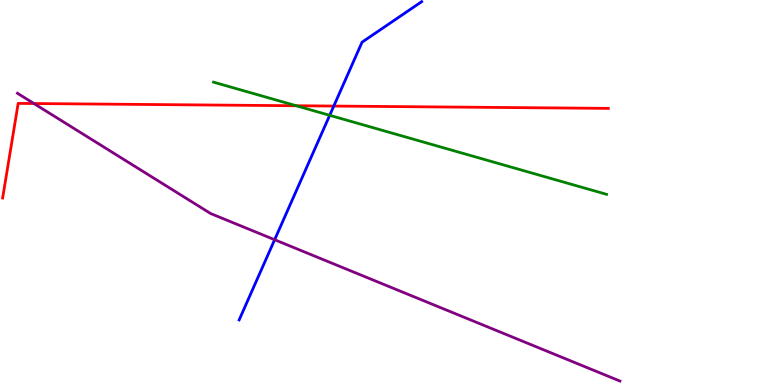[{'lines': ['blue', 'red'], 'intersections': [{'x': 4.31, 'y': 7.25}]}, {'lines': ['green', 'red'], 'intersections': [{'x': 3.82, 'y': 7.25}]}, {'lines': ['purple', 'red'], 'intersections': [{'x': 0.438, 'y': 7.31}]}, {'lines': ['blue', 'green'], 'intersections': [{'x': 4.25, 'y': 7.0}]}, {'lines': ['blue', 'purple'], 'intersections': [{'x': 3.54, 'y': 3.77}]}, {'lines': ['green', 'purple'], 'intersections': []}]